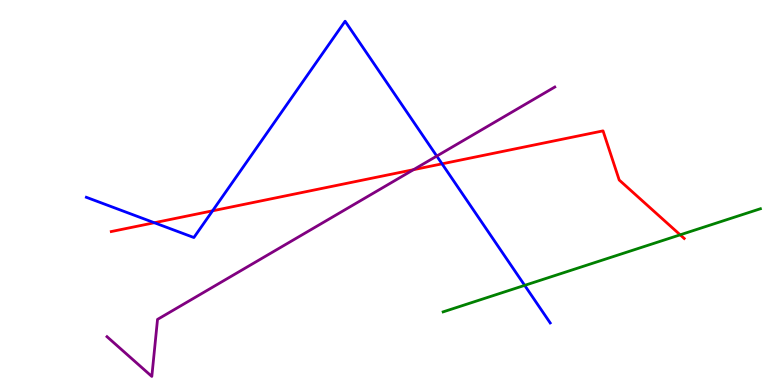[{'lines': ['blue', 'red'], 'intersections': [{'x': 1.99, 'y': 4.21}, {'x': 2.74, 'y': 4.52}, {'x': 5.7, 'y': 5.74}]}, {'lines': ['green', 'red'], 'intersections': [{'x': 8.78, 'y': 3.9}]}, {'lines': ['purple', 'red'], 'intersections': [{'x': 5.34, 'y': 5.59}]}, {'lines': ['blue', 'green'], 'intersections': [{'x': 6.77, 'y': 2.59}]}, {'lines': ['blue', 'purple'], 'intersections': [{'x': 5.64, 'y': 5.95}]}, {'lines': ['green', 'purple'], 'intersections': []}]